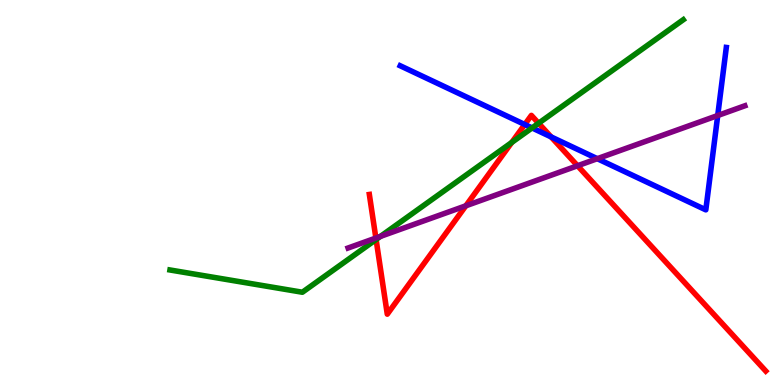[{'lines': ['blue', 'red'], 'intersections': [{'x': 6.77, 'y': 6.77}, {'x': 7.11, 'y': 6.44}]}, {'lines': ['green', 'red'], 'intersections': [{'x': 4.85, 'y': 3.78}, {'x': 6.6, 'y': 6.3}, {'x': 6.95, 'y': 6.8}]}, {'lines': ['purple', 'red'], 'intersections': [{'x': 4.85, 'y': 3.82}, {'x': 6.01, 'y': 4.65}, {'x': 7.45, 'y': 5.69}]}, {'lines': ['blue', 'green'], 'intersections': [{'x': 6.87, 'y': 6.68}]}, {'lines': ['blue', 'purple'], 'intersections': [{'x': 7.71, 'y': 5.88}, {'x': 9.26, 'y': 7.0}]}, {'lines': ['green', 'purple'], 'intersections': [{'x': 4.91, 'y': 3.86}]}]